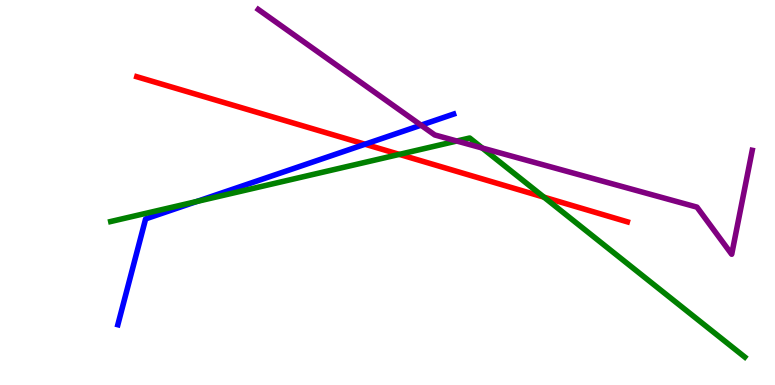[{'lines': ['blue', 'red'], 'intersections': [{'x': 4.71, 'y': 6.25}]}, {'lines': ['green', 'red'], 'intersections': [{'x': 5.15, 'y': 5.99}, {'x': 7.02, 'y': 4.88}]}, {'lines': ['purple', 'red'], 'intersections': []}, {'lines': ['blue', 'green'], 'intersections': [{'x': 2.54, 'y': 4.77}]}, {'lines': ['blue', 'purple'], 'intersections': [{'x': 5.43, 'y': 6.75}]}, {'lines': ['green', 'purple'], 'intersections': [{'x': 5.89, 'y': 6.34}, {'x': 6.22, 'y': 6.16}]}]